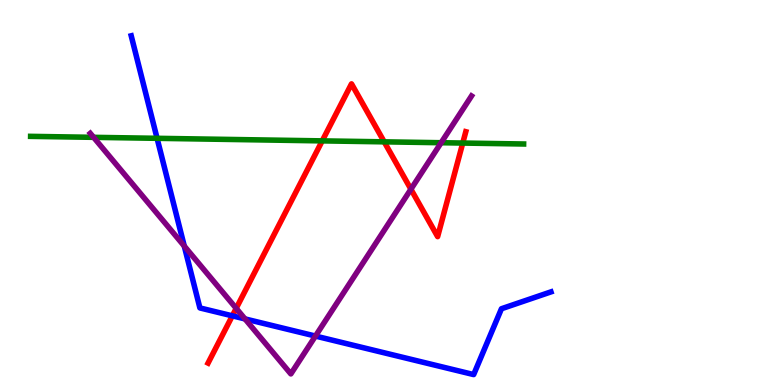[{'lines': ['blue', 'red'], 'intersections': [{'x': 3.0, 'y': 1.8}]}, {'lines': ['green', 'red'], 'intersections': [{'x': 4.16, 'y': 6.34}, {'x': 4.96, 'y': 6.32}, {'x': 5.97, 'y': 6.28}]}, {'lines': ['purple', 'red'], 'intersections': [{'x': 3.05, 'y': 1.99}, {'x': 5.3, 'y': 5.09}]}, {'lines': ['blue', 'green'], 'intersections': [{'x': 2.03, 'y': 6.41}]}, {'lines': ['blue', 'purple'], 'intersections': [{'x': 2.38, 'y': 3.61}, {'x': 3.16, 'y': 1.72}, {'x': 4.07, 'y': 1.27}]}, {'lines': ['green', 'purple'], 'intersections': [{'x': 1.21, 'y': 6.43}, {'x': 5.69, 'y': 6.29}]}]